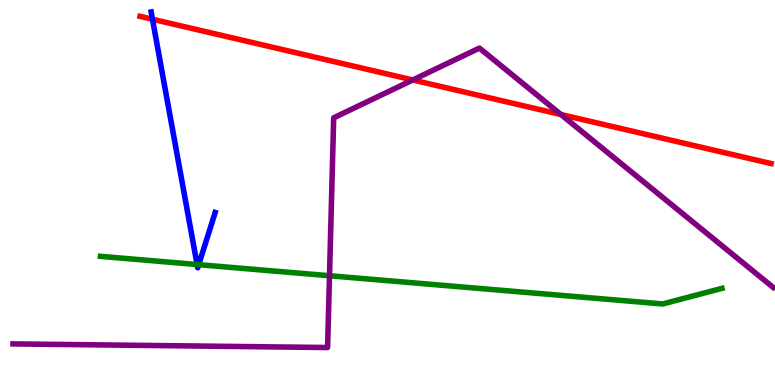[{'lines': ['blue', 'red'], 'intersections': [{'x': 1.97, 'y': 9.5}]}, {'lines': ['green', 'red'], 'intersections': []}, {'lines': ['purple', 'red'], 'intersections': [{'x': 5.33, 'y': 7.92}, {'x': 7.24, 'y': 7.03}]}, {'lines': ['blue', 'green'], 'intersections': [{'x': 2.54, 'y': 3.13}, {'x': 2.56, 'y': 3.13}]}, {'lines': ['blue', 'purple'], 'intersections': []}, {'lines': ['green', 'purple'], 'intersections': [{'x': 4.25, 'y': 2.84}]}]